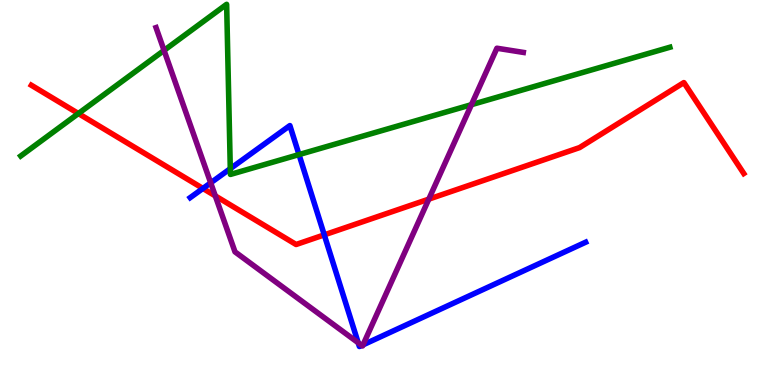[{'lines': ['blue', 'red'], 'intersections': [{'x': 2.62, 'y': 5.11}, {'x': 4.18, 'y': 3.9}]}, {'lines': ['green', 'red'], 'intersections': [{'x': 1.01, 'y': 7.05}]}, {'lines': ['purple', 'red'], 'intersections': [{'x': 2.78, 'y': 4.91}, {'x': 5.53, 'y': 4.83}]}, {'lines': ['blue', 'green'], 'intersections': [{'x': 2.97, 'y': 5.62}, {'x': 3.86, 'y': 5.98}]}, {'lines': ['blue', 'purple'], 'intersections': [{'x': 2.72, 'y': 5.25}, {'x': 4.62, 'y': 1.1}, {'x': 4.67, 'y': 1.03}, {'x': 4.68, 'y': 1.04}]}, {'lines': ['green', 'purple'], 'intersections': [{'x': 2.12, 'y': 8.69}, {'x': 6.08, 'y': 7.28}]}]